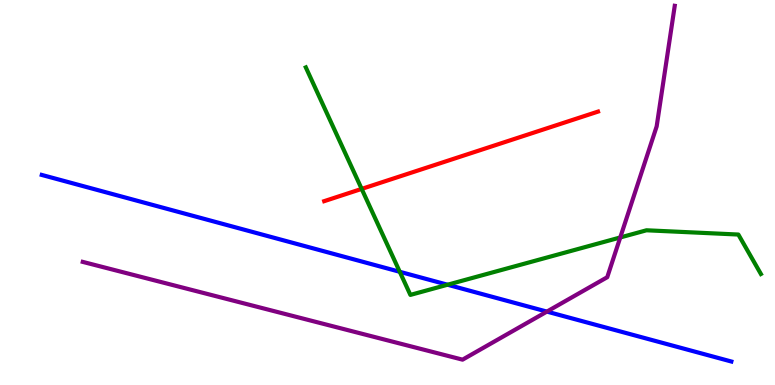[{'lines': ['blue', 'red'], 'intersections': []}, {'lines': ['green', 'red'], 'intersections': [{'x': 4.67, 'y': 5.09}]}, {'lines': ['purple', 'red'], 'intersections': []}, {'lines': ['blue', 'green'], 'intersections': [{'x': 5.16, 'y': 2.94}, {'x': 5.78, 'y': 2.6}]}, {'lines': ['blue', 'purple'], 'intersections': [{'x': 7.06, 'y': 1.91}]}, {'lines': ['green', 'purple'], 'intersections': [{'x': 8.0, 'y': 3.83}]}]